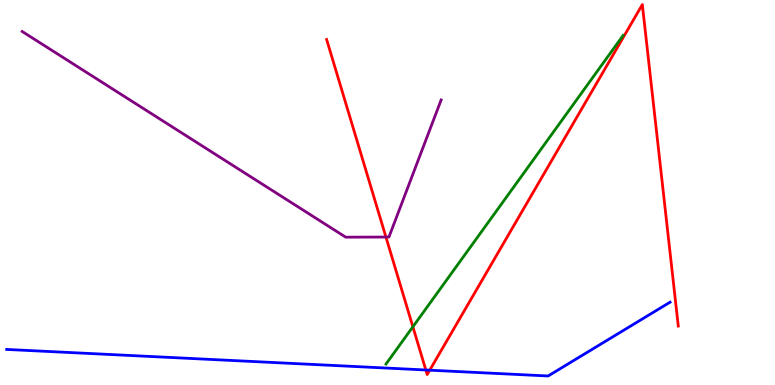[{'lines': ['blue', 'red'], 'intersections': [{'x': 5.49, 'y': 0.39}, {'x': 5.55, 'y': 0.385}]}, {'lines': ['green', 'red'], 'intersections': [{'x': 5.33, 'y': 1.51}]}, {'lines': ['purple', 'red'], 'intersections': [{'x': 4.98, 'y': 3.84}]}, {'lines': ['blue', 'green'], 'intersections': []}, {'lines': ['blue', 'purple'], 'intersections': []}, {'lines': ['green', 'purple'], 'intersections': []}]